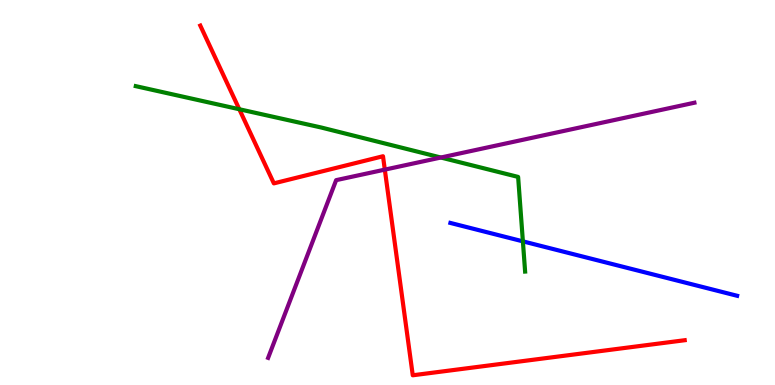[{'lines': ['blue', 'red'], 'intersections': []}, {'lines': ['green', 'red'], 'intersections': [{'x': 3.09, 'y': 7.16}]}, {'lines': ['purple', 'red'], 'intersections': [{'x': 4.97, 'y': 5.59}]}, {'lines': ['blue', 'green'], 'intersections': [{'x': 6.75, 'y': 3.73}]}, {'lines': ['blue', 'purple'], 'intersections': []}, {'lines': ['green', 'purple'], 'intersections': [{'x': 5.69, 'y': 5.91}]}]